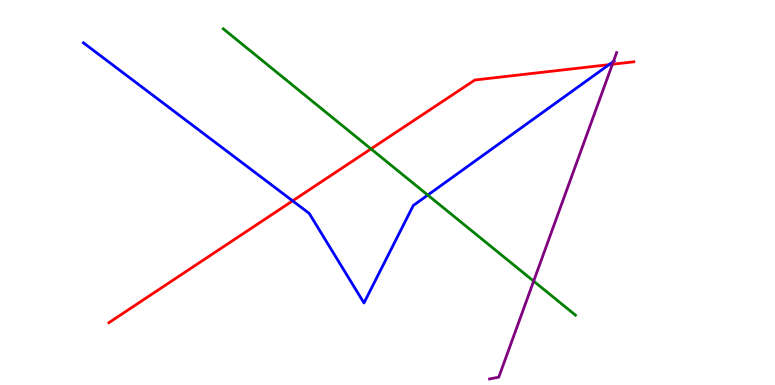[{'lines': ['blue', 'red'], 'intersections': [{'x': 3.78, 'y': 4.78}, {'x': 7.86, 'y': 8.32}]}, {'lines': ['green', 'red'], 'intersections': [{'x': 4.79, 'y': 6.13}]}, {'lines': ['purple', 'red'], 'intersections': [{'x': 7.9, 'y': 8.33}]}, {'lines': ['blue', 'green'], 'intersections': [{'x': 5.52, 'y': 4.93}]}, {'lines': ['blue', 'purple'], 'intersections': [{'x': 7.91, 'y': 8.4}]}, {'lines': ['green', 'purple'], 'intersections': [{'x': 6.89, 'y': 2.7}]}]